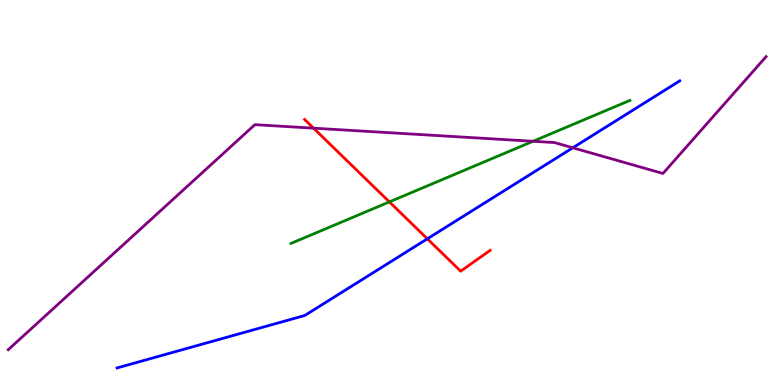[{'lines': ['blue', 'red'], 'intersections': [{'x': 5.51, 'y': 3.8}]}, {'lines': ['green', 'red'], 'intersections': [{'x': 5.02, 'y': 4.76}]}, {'lines': ['purple', 'red'], 'intersections': [{'x': 4.05, 'y': 6.67}]}, {'lines': ['blue', 'green'], 'intersections': []}, {'lines': ['blue', 'purple'], 'intersections': [{'x': 7.39, 'y': 6.16}]}, {'lines': ['green', 'purple'], 'intersections': [{'x': 6.88, 'y': 6.33}]}]